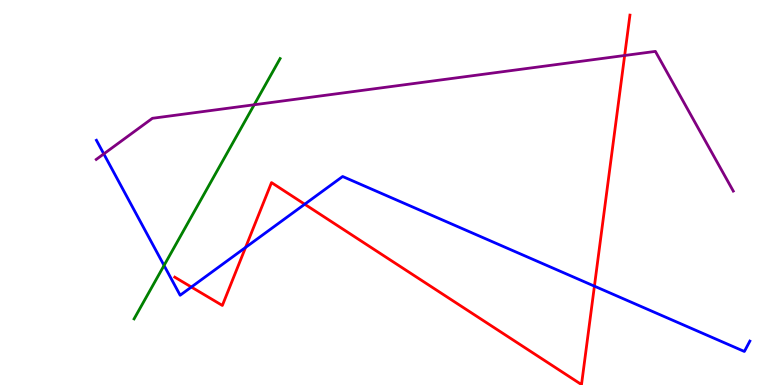[{'lines': ['blue', 'red'], 'intersections': [{'x': 2.47, 'y': 2.54}, {'x': 3.17, 'y': 3.57}, {'x': 3.93, 'y': 4.7}, {'x': 7.67, 'y': 2.57}]}, {'lines': ['green', 'red'], 'intersections': []}, {'lines': ['purple', 'red'], 'intersections': [{'x': 8.06, 'y': 8.56}]}, {'lines': ['blue', 'green'], 'intersections': [{'x': 2.12, 'y': 3.11}]}, {'lines': ['blue', 'purple'], 'intersections': [{'x': 1.34, 'y': 6.0}]}, {'lines': ['green', 'purple'], 'intersections': [{'x': 3.28, 'y': 7.28}]}]